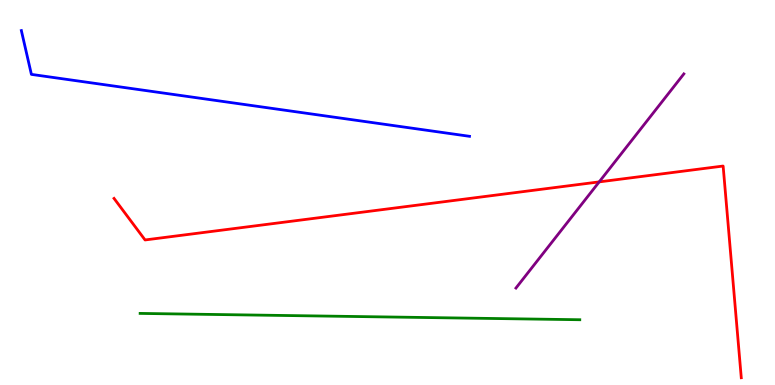[{'lines': ['blue', 'red'], 'intersections': []}, {'lines': ['green', 'red'], 'intersections': []}, {'lines': ['purple', 'red'], 'intersections': [{'x': 7.73, 'y': 5.28}]}, {'lines': ['blue', 'green'], 'intersections': []}, {'lines': ['blue', 'purple'], 'intersections': []}, {'lines': ['green', 'purple'], 'intersections': []}]